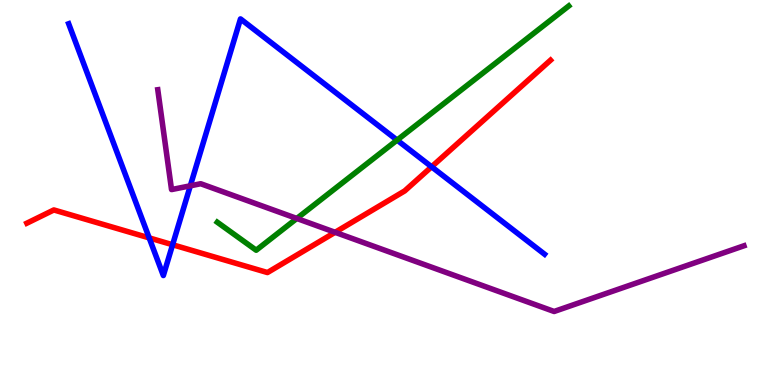[{'lines': ['blue', 'red'], 'intersections': [{'x': 1.93, 'y': 3.82}, {'x': 2.23, 'y': 3.64}, {'x': 5.57, 'y': 5.67}]}, {'lines': ['green', 'red'], 'intersections': []}, {'lines': ['purple', 'red'], 'intersections': [{'x': 4.32, 'y': 3.97}]}, {'lines': ['blue', 'green'], 'intersections': [{'x': 5.12, 'y': 6.36}]}, {'lines': ['blue', 'purple'], 'intersections': [{'x': 2.46, 'y': 5.17}]}, {'lines': ['green', 'purple'], 'intersections': [{'x': 3.83, 'y': 4.33}]}]